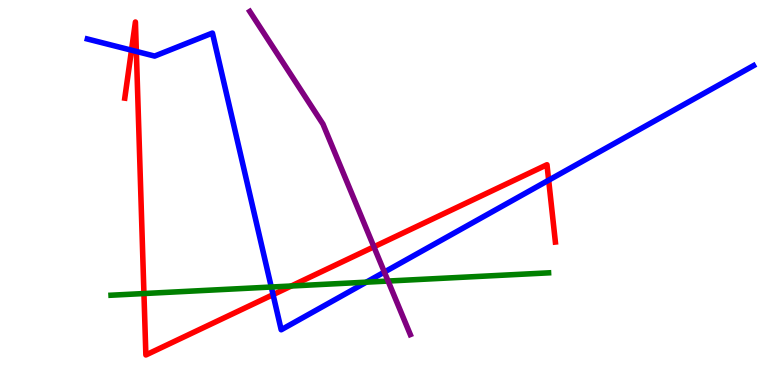[{'lines': ['blue', 'red'], 'intersections': [{'x': 1.7, 'y': 8.7}, {'x': 1.76, 'y': 8.66}, {'x': 3.52, 'y': 2.35}, {'x': 7.08, 'y': 5.32}]}, {'lines': ['green', 'red'], 'intersections': [{'x': 1.86, 'y': 2.38}, {'x': 3.76, 'y': 2.57}]}, {'lines': ['purple', 'red'], 'intersections': [{'x': 4.82, 'y': 3.59}]}, {'lines': ['blue', 'green'], 'intersections': [{'x': 3.5, 'y': 2.54}, {'x': 4.73, 'y': 2.67}]}, {'lines': ['blue', 'purple'], 'intersections': [{'x': 4.96, 'y': 2.93}]}, {'lines': ['green', 'purple'], 'intersections': [{'x': 5.01, 'y': 2.7}]}]